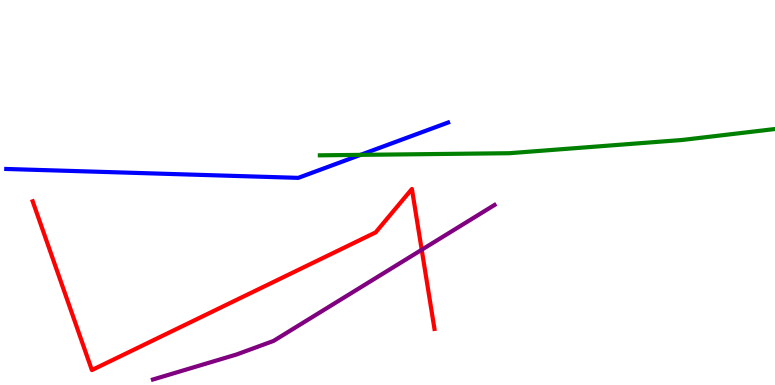[{'lines': ['blue', 'red'], 'intersections': []}, {'lines': ['green', 'red'], 'intersections': []}, {'lines': ['purple', 'red'], 'intersections': [{'x': 5.44, 'y': 3.51}]}, {'lines': ['blue', 'green'], 'intersections': [{'x': 4.65, 'y': 5.98}]}, {'lines': ['blue', 'purple'], 'intersections': []}, {'lines': ['green', 'purple'], 'intersections': []}]